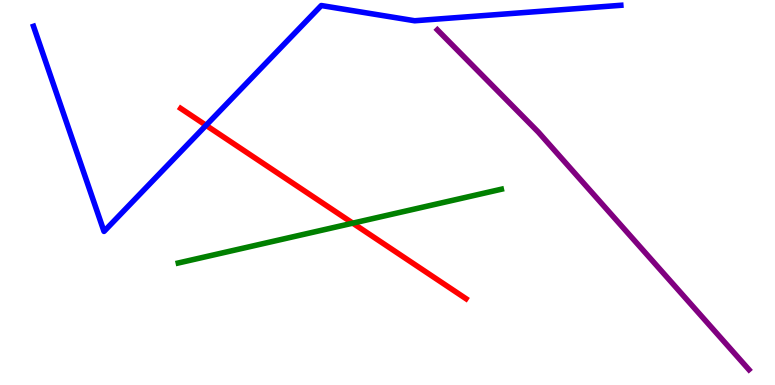[{'lines': ['blue', 'red'], 'intersections': [{'x': 2.66, 'y': 6.74}]}, {'lines': ['green', 'red'], 'intersections': [{'x': 4.55, 'y': 4.2}]}, {'lines': ['purple', 'red'], 'intersections': []}, {'lines': ['blue', 'green'], 'intersections': []}, {'lines': ['blue', 'purple'], 'intersections': []}, {'lines': ['green', 'purple'], 'intersections': []}]